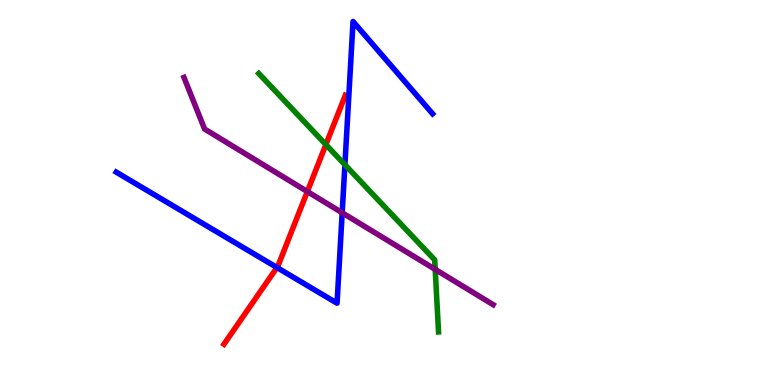[{'lines': ['blue', 'red'], 'intersections': [{'x': 3.57, 'y': 3.05}]}, {'lines': ['green', 'red'], 'intersections': [{'x': 4.2, 'y': 6.24}]}, {'lines': ['purple', 'red'], 'intersections': [{'x': 3.97, 'y': 5.02}]}, {'lines': ['blue', 'green'], 'intersections': [{'x': 4.45, 'y': 5.72}]}, {'lines': ['blue', 'purple'], 'intersections': [{'x': 4.42, 'y': 4.47}]}, {'lines': ['green', 'purple'], 'intersections': [{'x': 5.62, 'y': 3.0}]}]